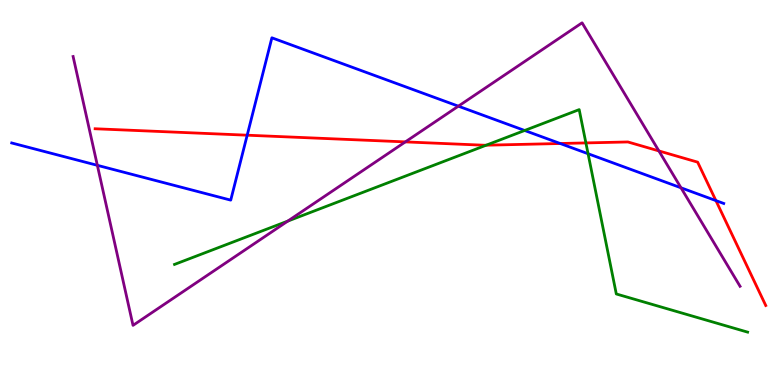[{'lines': ['blue', 'red'], 'intersections': [{'x': 3.19, 'y': 6.49}, {'x': 7.23, 'y': 6.27}, {'x': 9.24, 'y': 4.79}]}, {'lines': ['green', 'red'], 'intersections': [{'x': 6.27, 'y': 6.23}, {'x': 7.56, 'y': 6.29}]}, {'lines': ['purple', 'red'], 'intersections': [{'x': 5.23, 'y': 6.31}, {'x': 8.5, 'y': 6.08}]}, {'lines': ['blue', 'green'], 'intersections': [{'x': 6.77, 'y': 6.61}, {'x': 7.59, 'y': 6.01}]}, {'lines': ['blue', 'purple'], 'intersections': [{'x': 1.26, 'y': 5.71}, {'x': 5.91, 'y': 7.24}, {'x': 8.79, 'y': 5.12}]}, {'lines': ['green', 'purple'], 'intersections': [{'x': 3.71, 'y': 4.26}]}]